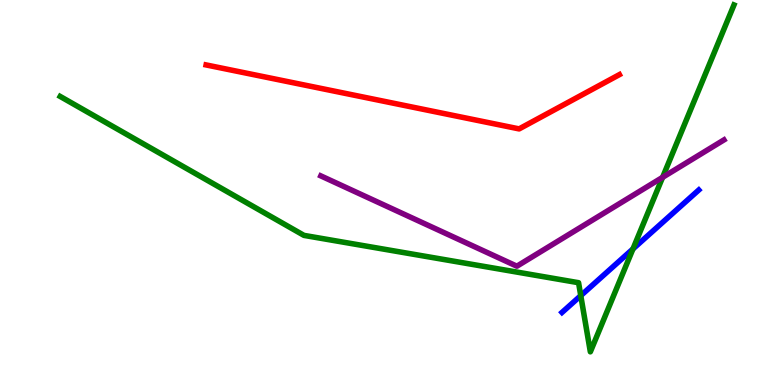[{'lines': ['blue', 'red'], 'intersections': []}, {'lines': ['green', 'red'], 'intersections': []}, {'lines': ['purple', 'red'], 'intersections': []}, {'lines': ['blue', 'green'], 'intersections': [{'x': 7.49, 'y': 2.32}, {'x': 8.17, 'y': 3.53}]}, {'lines': ['blue', 'purple'], 'intersections': []}, {'lines': ['green', 'purple'], 'intersections': [{'x': 8.55, 'y': 5.39}]}]